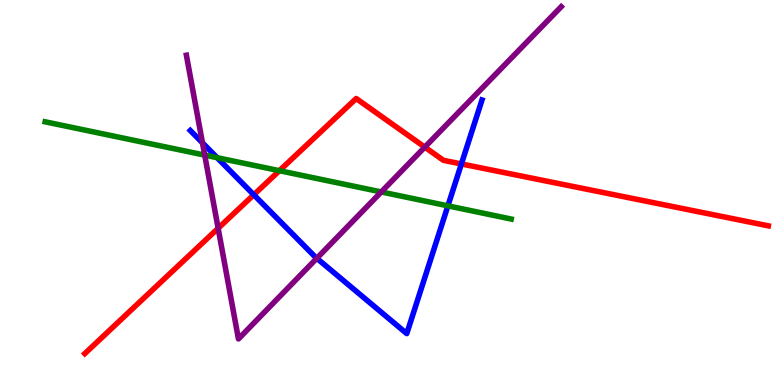[{'lines': ['blue', 'red'], 'intersections': [{'x': 3.27, 'y': 4.94}, {'x': 5.95, 'y': 5.74}]}, {'lines': ['green', 'red'], 'intersections': [{'x': 3.61, 'y': 5.57}]}, {'lines': ['purple', 'red'], 'intersections': [{'x': 2.81, 'y': 4.07}, {'x': 5.48, 'y': 6.18}]}, {'lines': ['blue', 'green'], 'intersections': [{'x': 2.8, 'y': 5.9}, {'x': 5.78, 'y': 4.65}]}, {'lines': ['blue', 'purple'], 'intersections': [{'x': 2.61, 'y': 6.29}, {'x': 4.09, 'y': 3.29}]}, {'lines': ['green', 'purple'], 'intersections': [{'x': 2.64, 'y': 5.97}, {'x': 4.92, 'y': 5.01}]}]